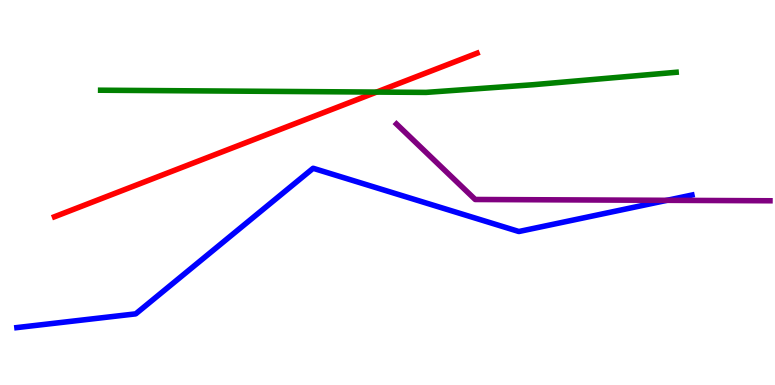[{'lines': ['blue', 'red'], 'intersections': []}, {'lines': ['green', 'red'], 'intersections': [{'x': 4.86, 'y': 7.61}]}, {'lines': ['purple', 'red'], 'intersections': []}, {'lines': ['blue', 'green'], 'intersections': []}, {'lines': ['blue', 'purple'], 'intersections': [{'x': 8.61, 'y': 4.8}]}, {'lines': ['green', 'purple'], 'intersections': []}]